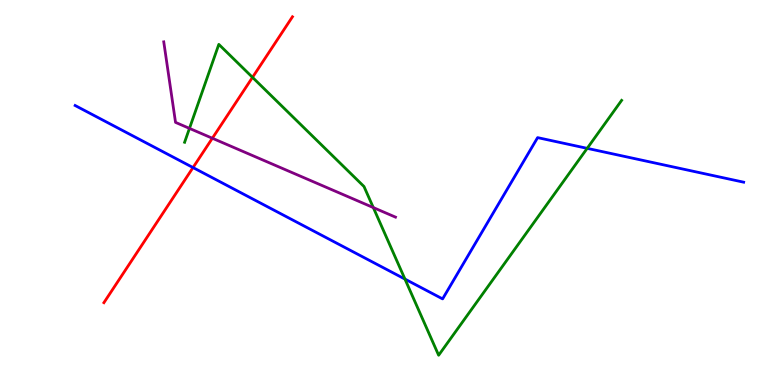[{'lines': ['blue', 'red'], 'intersections': [{'x': 2.49, 'y': 5.65}]}, {'lines': ['green', 'red'], 'intersections': [{'x': 3.26, 'y': 7.99}]}, {'lines': ['purple', 'red'], 'intersections': [{'x': 2.74, 'y': 6.41}]}, {'lines': ['blue', 'green'], 'intersections': [{'x': 5.23, 'y': 2.75}, {'x': 7.58, 'y': 6.15}]}, {'lines': ['blue', 'purple'], 'intersections': []}, {'lines': ['green', 'purple'], 'intersections': [{'x': 2.44, 'y': 6.67}, {'x': 4.82, 'y': 4.61}]}]